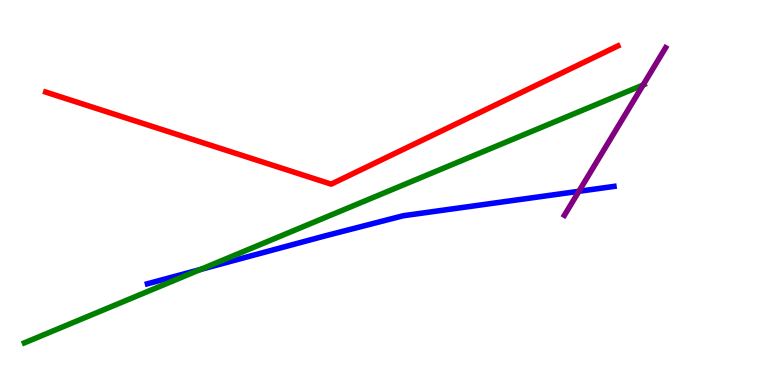[{'lines': ['blue', 'red'], 'intersections': []}, {'lines': ['green', 'red'], 'intersections': []}, {'lines': ['purple', 'red'], 'intersections': []}, {'lines': ['blue', 'green'], 'intersections': [{'x': 2.59, 'y': 3.0}]}, {'lines': ['blue', 'purple'], 'intersections': [{'x': 7.47, 'y': 5.03}]}, {'lines': ['green', 'purple'], 'intersections': [{'x': 8.3, 'y': 7.79}]}]